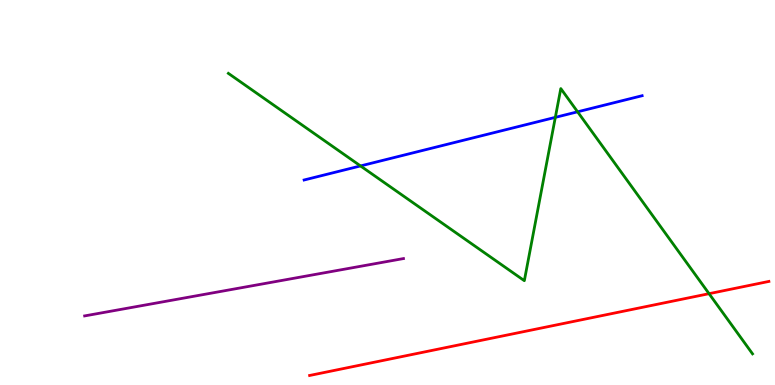[{'lines': ['blue', 'red'], 'intersections': []}, {'lines': ['green', 'red'], 'intersections': [{'x': 9.15, 'y': 2.37}]}, {'lines': ['purple', 'red'], 'intersections': []}, {'lines': ['blue', 'green'], 'intersections': [{'x': 4.65, 'y': 5.69}, {'x': 7.17, 'y': 6.95}, {'x': 7.45, 'y': 7.1}]}, {'lines': ['blue', 'purple'], 'intersections': []}, {'lines': ['green', 'purple'], 'intersections': []}]